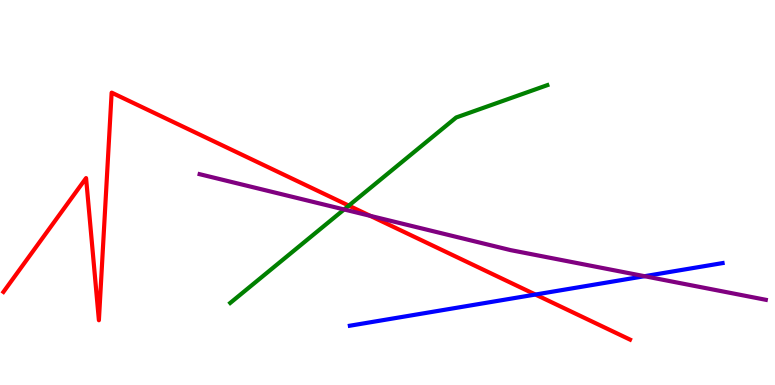[{'lines': ['blue', 'red'], 'intersections': [{'x': 6.91, 'y': 2.35}]}, {'lines': ['green', 'red'], 'intersections': [{'x': 4.5, 'y': 4.66}]}, {'lines': ['purple', 'red'], 'intersections': [{'x': 4.78, 'y': 4.39}]}, {'lines': ['blue', 'green'], 'intersections': []}, {'lines': ['blue', 'purple'], 'intersections': [{'x': 8.32, 'y': 2.83}]}, {'lines': ['green', 'purple'], 'intersections': [{'x': 4.44, 'y': 4.56}]}]